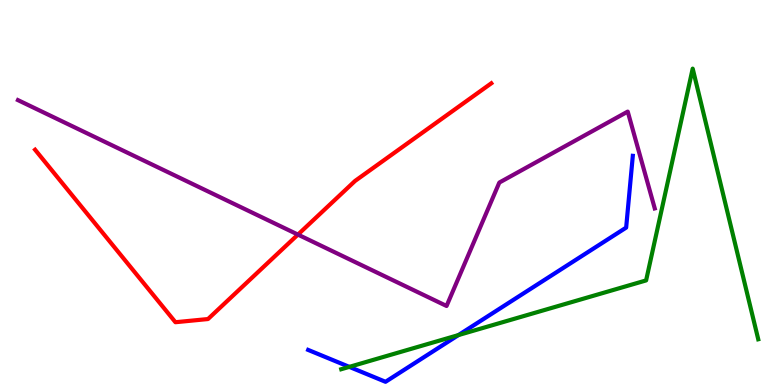[{'lines': ['blue', 'red'], 'intersections': []}, {'lines': ['green', 'red'], 'intersections': []}, {'lines': ['purple', 'red'], 'intersections': [{'x': 3.84, 'y': 3.91}]}, {'lines': ['blue', 'green'], 'intersections': [{'x': 4.51, 'y': 0.471}, {'x': 5.92, 'y': 1.3}]}, {'lines': ['blue', 'purple'], 'intersections': []}, {'lines': ['green', 'purple'], 'intersections': []}]